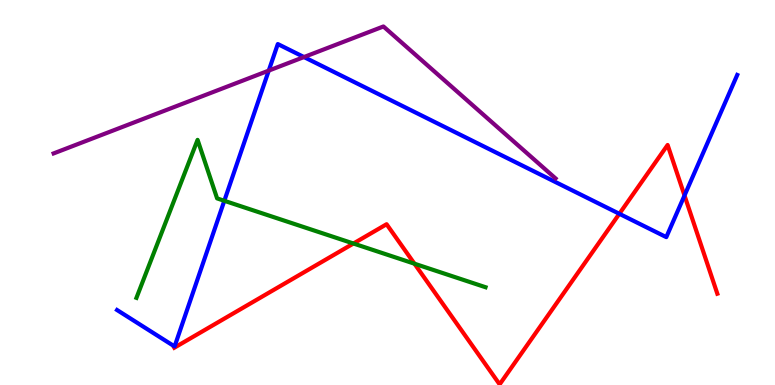[{'lines': ['blue', 'red'], 'intersections': [{'x': 7.99, 'y': 4.45}, {'x': 8.83, 'y': 4.92}]}, {'lines': ['green', 'red'], 'intersections': [{'x': 4.56, 'y': 3.68}, {'x': 5.35, 'y': 3.15}]}, {'lines': ['purple', 'red'], 'intersections': []}, {'lines': ['blue', 'green'], 'intersections': [{'x': 2.89, 'y': 4.78}]}, {'lines': ['blue', 'purple'], 'intersections': [{'x': 3.47, 'y': 8.17}, {'x': 3.92, 'y': 8.52}]}, {'lines': ['green', 'purple'], 'intersections': []}]